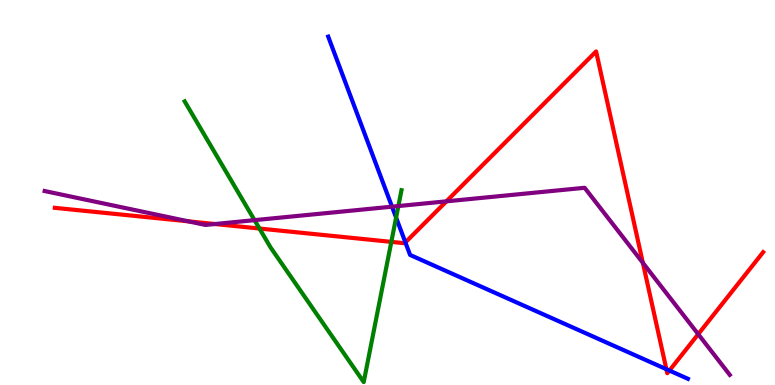[{'lines': ['blue', 'red'], 'intersections': [{'x': 5.23, 'y': 3.7}, {'x': 8.6, 'y': 0.41}, {'x': 8.64, 'y': 0.375}]}, {'lines': ['green', 'red'], 'intersections': [{'x': 3.35, 'y': 4.06}, {'x': 5.05, 'y': 3.72}]}, {'lines': ['purple', 'red'], 'intersections': [{'x': 2.43, 'y': 4.25}, {'x': 2.77, 'y': 4.18}, {'x': 5.76, 'y': 4.77}, {'x': 8.29, 'y': 3.17}, {'x': 9.01, 'y': 1.32}]}, {'lines': ['blue', 'green'], 'intersections': [{'x': 5.11, 'y': 4.35}]}, {'lines': ['blue', 'purple'], 'intersections': [{'x': 5.06, 'y': 4.63}]}, {'lines': ['green', 'purple'], 'intersections': [{'x': 3.28, 'y': 4.28}, {'x': 5.14, 'y': 4.65}]}]